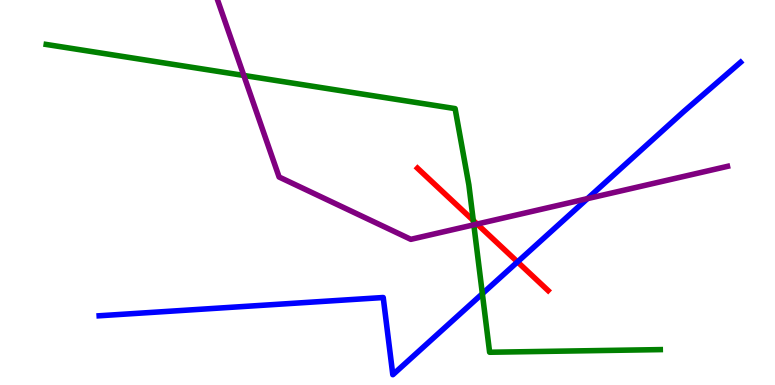[{'lines': ['blue', 'red'], 'intersections': [{'x': 6.68, 'y': 3.2}]}, {'lines': ['green', 'red'], 'intersections': [{'x': 6.11, 'y': 4.27}]}, {'lines': ['purple', 'red'], 'intersections': [{'x': 6.16, 'y': 4.18}]}, {'lines': ['blue', 'green'], 'intersections': [{'x': 6.22, 'y': 2.37}]}, {'lines': ['blue', 'purple'], 'intersections': [{'x': 7.58, 'y': 4.84}]}, {'lines': ['green', 'purple'], 'intersections': [{'x': 3.15, 'y': 8.04}, {'x': 6.11, 'y': 4.16}]}]